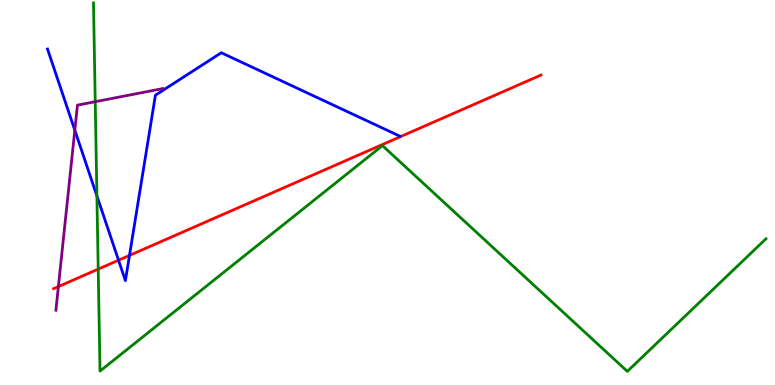[{'lines': ['blue', 'red'], 'intersections': [{'x': 1.53, 'y': 3.24}, {'x': 1.67, 'y': 3.37}]}, {'lines': ['green', 'red'], 'intersections': [{'x': 1.27, 'y': 3.01}]}, {'lines': ['purple', 'red'], 'intersections': [{'x': 0.753, 'y': 2.56}]}, {'lines': ['blue', 'green'], 'intersections': [{'x': 1.25, 'y': 4.91}]}, {'lines': ['blue', 'purple'], 'intersections': [{'x': 0.965, 'y': 6.62}]}, {'lines': ['green', 'purple'], 'intersections': [{'x': 1.23, 'y': 7.36}]}]